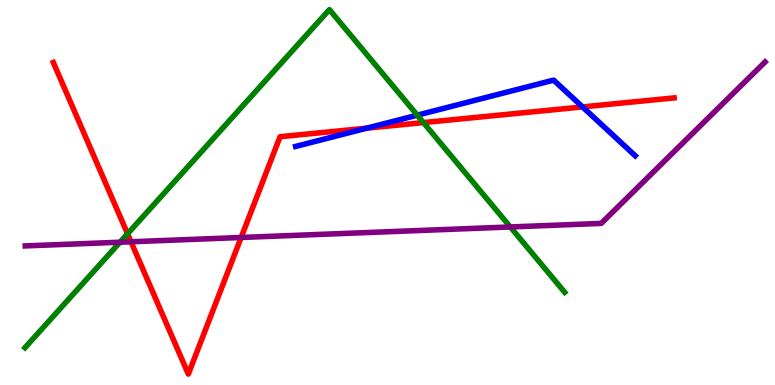[{'lines': ['blue', 'red'], 'intersections': [{'x': 4.73, 'y': 6.67}, {'x': 7.52, 'y': 7.22}]}, {'lines': ['green', 'red'], 'intersections': [{'x': 1.65, 'y': 3.93}, {'x': 5.46, 'y': 6.82}]}, {'lines': ['purple', 'red'], 'intersections': [{'x': 1.69, 'y': 3.72}, {'x': 3.11, 'y': 3.83}]}, {'lines': ['blue', 'green'], 'intersections': [{'x': 5.38, 'y': 7.01}]}, {'lines': ['blue', 'purple'], 'intersections': []}, {'lines': ['green', 'purple'], 'intersections': [{'x': 1.55, 'y': 3.71}, {'x': 6.58, 'y': 4.11}]}]